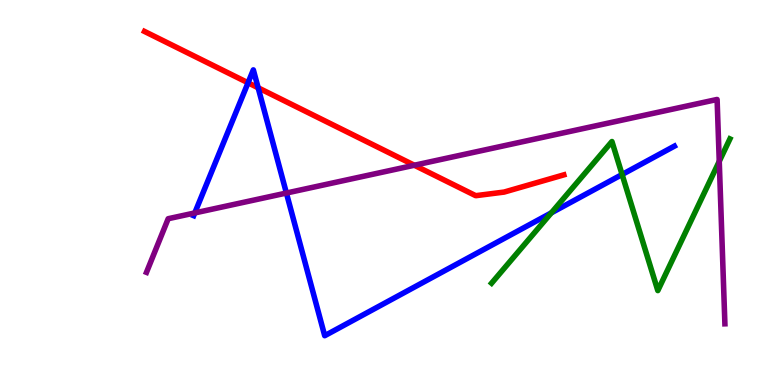[{'lines': ['blue', 'red'], 'intersections': [{'x': 3.2, 'y': 7.85}, {'x': 3.33, 'y': 7.72}]}, {'lines': ['green', 'red'], 'intersections': []}, {'lines': ['purple', 'red'], 'intersections': [{'x': 5.35, 'y': 5.71}]}, {'lines': ['blue', 'green'], 'intersections': [{'x': 7.11, 'y': 4.47}, {'x': 8.03, 'y': 5.47}]}, {'lines': ['blue', 'purple'], 'intersections': [{'x': 2.51, 'y': 4.47}, {'x': 3.7, 'y': 4.99}]}, {'lines': ['green', 'purple'], 'intersections': [{'x': 9.28, 'y': 5.81}]}]